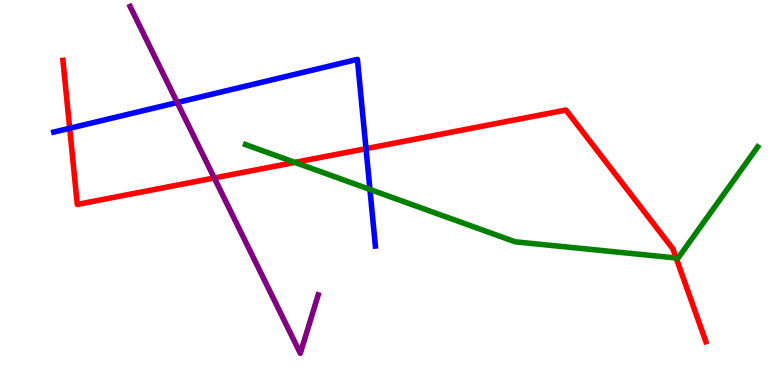[{'lines': ['blue', 'red'], 'intersections': [{'x': 0.899, 'y': 6.67}, {'x': 4.72, 'y': 6.14}]}, {'lines': ['green', 'red'], 'intersections': [{'x': 3.8, 'y': 5.78}, {'x': 8.72, 'y': 3.3}]}, {'lines': ['purple', 'red'], 'intersections': [{'x': 2.76, 'y': 5.38}]}, {'lines': ['blue', 'green'], 'intersections': [{'x': 4.77, 'y': 5.08}]}, {'lines': ['blue', 'purple'], 'intersections': [{'x': 2.29, 'y': 7.34}]}, {'lines': ['green', 'purple'], 'intersections': []}]